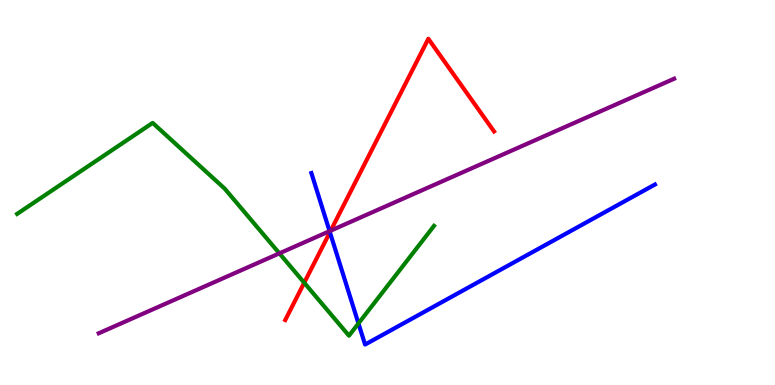[{'lines': ['blue', 'red'], 'intersections': [{'x': 4.26, 'y': 3.97}]}, {'lines': ['green', 'red'], 'intersections': [{'x': 3.93, 'y': 2.66}]}, {'lines': ['purple', 'red'], 'intersections': [{'x': 4.27, 'y': 4.01}]}, {'lines': ['blue', 'green'], 'intersections': [{'x': 4.63, 'y': 1.6}]}, {'lines': ['blue', 'purple'], 'intersections': [{'x': 4.25, 'y': 4.0}]}, {'lines': ['green', 'purple'], 'intersections': [{'x': 3.61, 'y': 3.42}]}]